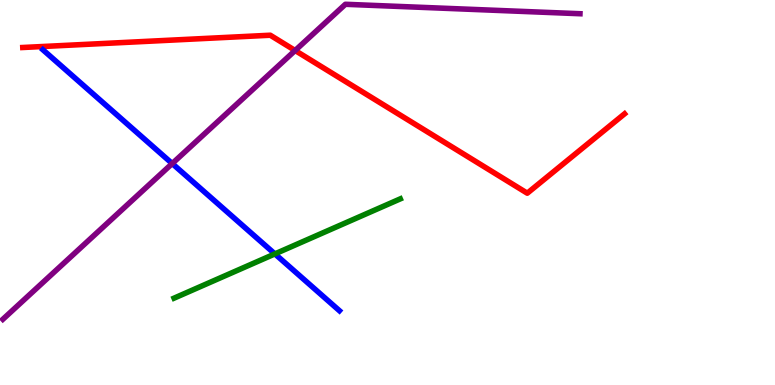[{'lines': ['blue', 'red'], 'intersections': []}, {'lines': ['green', 'red'], 'intersections': []}, {'lines': ['purple', 'red'], 'intersections': [{'x': 3.81, 'y': 8.69}]}, {'lines': ['blue', 'green'], 'intersections': [{'x': 3.55, 'y': 3.41}]}, {'lines': ['blue', 'purple'], 'intersections': [{'x': 2.22, 'y': 5.75}]}, {'lines': ['green', 'purple'], 'intersections': []}]